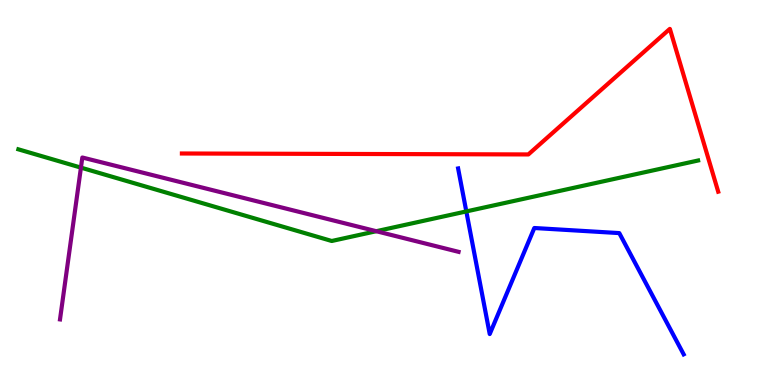[{'lines': ['blue', 'red'], 'intersections': []}, {'lines': ['green', 'red'], 'intersections': []}, {'lines': ['purple', 'red'], 'intersections': []}, {'lines': ['blue', 'green'], 'intersections': [{'x': 6.02, 'y': 4.51}]}, {'lines': ['blue', 'purple'], 'intersections': []}, {'lines': ['green', 'purple'], 'intersections': [{'x': 1.04, 'y': 5.65}, {'x': 4.86, 'y': 3.99}]}]